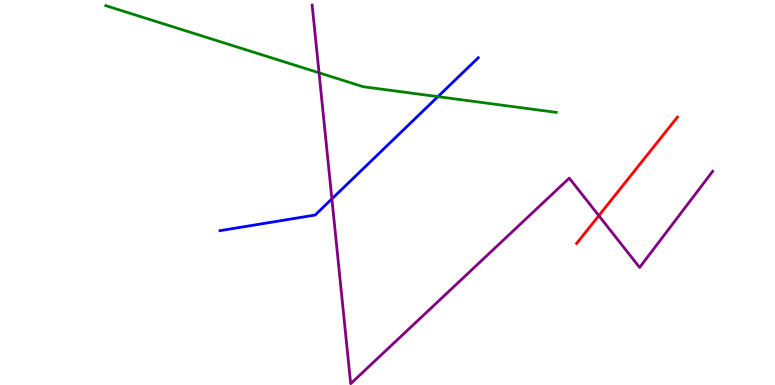[{'lines': ['blue', 'red'], 'intersections': []}, {'lines': ['green', 'red'], 'intersections': []}, {'lines': ['purple', 'red'], 'intersections': [{'x': 7.73, 'y': 4.4}]}, {'lines': ['blue', 'green'], 'intersections': [{'x': 5.65, 'y': 7.49}]}, {'lines': ['blue', 'purple'], 'intersections': [{'x': 4.28, 'y': 4.83}]}, {'lines': ['green', 'purple'], 'intersections': [{'x': 4.12, 'y': 8.11}]}]